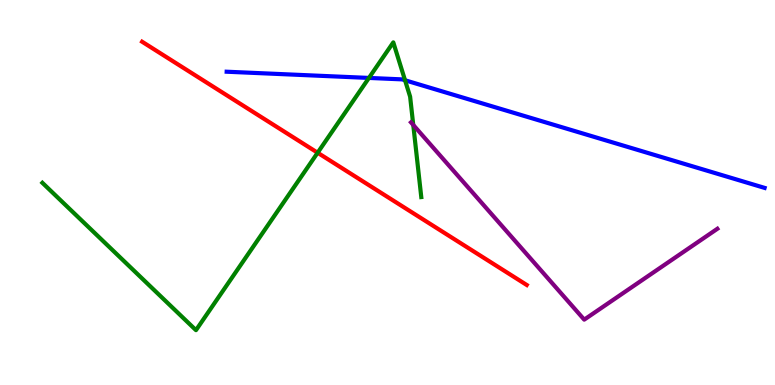[{'lines': ['blue', 'red'], 'intersections': []}, {'lines': ['green', 'red'], 'intersections': [{'x': 4.1, 'y': 6.03}]}, {'lines': ['purple', 'red'], 'intersections': []}, {'lines': ['blue', 'green'], 'intersections': [{'x': 4.76, 'y': 7.98}, {'x': 5.23, 'y': 7.92}]}, {'lines': ['blue', 'purple'], 'intersections': []}, {'lines': ['green', 'purple'], 'intersections': [{'x': 5.33, 'y': 6.75}]}]